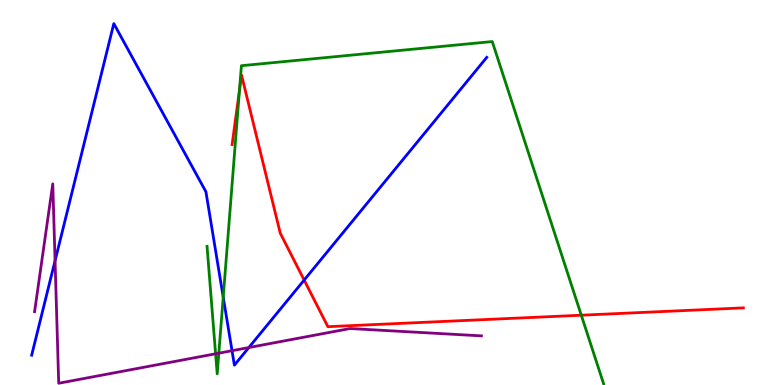[{'lines': ['blue', 'red'], 'intersections': [{'x': 3.92, 'y': 2.73}]}, {'lines': ['green', 'red'], 'intersections': [{'x': 3.09, 'y': 7.67}, {'x': 7.5, 'y': 1.81}]}, {'lines': ['purple', 'red'], 'intersections': []}, {'lines': ['blue', 'green'], 'intersections': [{'x': 2.88, 'y': 2.28}]}, {'lines': ['blue', 'purple'], 'intersections': [{'x': 0.71, 'y': 3.23}, {'x': 2.99, 'y': 0.891}, {'x': 3.21, 'y': 0.973}]}, {'lines': ['green', 'purple'], 'intersections': [{'x': 2.78, 'y': 0.811}, {'x': 2.82, 'y': 0.826}]}]